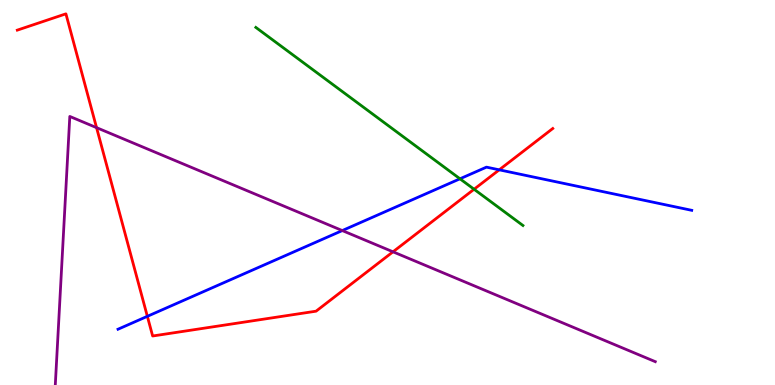[{'lines': ['blue', 'red'], 'intersections': [{'x': 1.9, 'y': 1.78}, {'x': 6.44, 'y': 5.59}]}, {'lines': ['green', 'red'], 'intersections': [{'x': 6.12, 'y': 5.08}]}, {'lines': ['purple', 'red'], 'intersections': [{'x': 1.25, 'y': 6.68}, {'x': 5.07, 'y': 3.46}]}, {'lines': ['blue', 'green'], 'intersections': [{'x': 5.94, 'y': 5.36}]}, {'lines': ['blue', 'purple'], 'intersections': [{'x': 4.42, 'y': 4.01}]}, {'lines': ['green', 'purple'], 'intersections': []}]